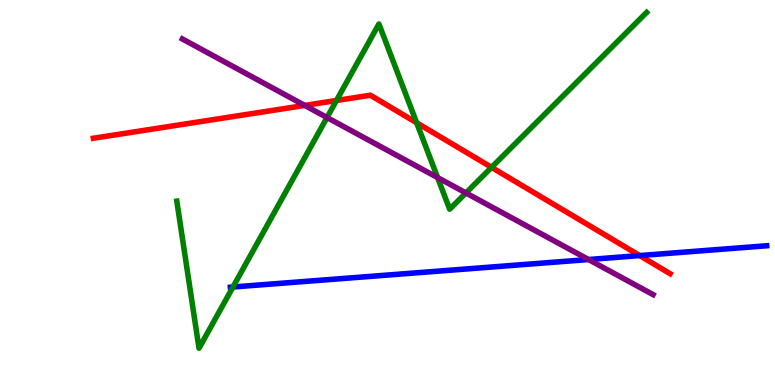[{'lines': ['blue', 'red'], 'intersections': [{'x': 8.25, 'y': 3.36}]}, {'lines': ['green', 'red'], 'intersections': [{'x': 4.34, 'y': 7.39}, {'x': 5.38, 'y': 6.81}, {'x': 6.34, 'y': 5.65}]}, {'lines': ['purple', 'red'], 'intersections': [{'x': 3.93, 'y': 7.26}]}, {'lines': ['blue', 'green'], 'intersections': [{'x': 3.01, 'y': 2.55}]}, {'lines': ['blue', 'purple'], 'intersections': [{'x': 7.59, 'y': 3.26}]}, {'lines': ['green', 'purple'], 'intersections': [{'x': 4.22, 'y': 6.95}, {'x': 5.65, 'y': 5.39}, {'x': 6.01, 'y': 4.99}]}]